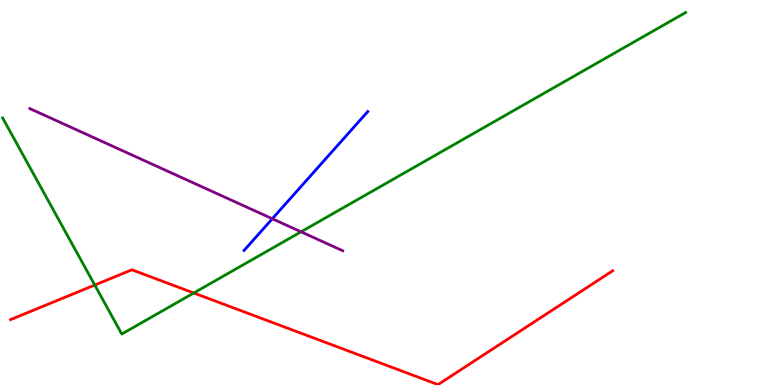[{'lines': ['blue', 'red'], 'intersections': []}, {'lines': ['green', 'red'], 'intersections': [{'x': 1.22, 'y': 2.6}, {'x': 2.5, 'y': 2.39}]}, {'lines': ['purple', 'red'], 'intersections': []}, {'lines': ['blue', 'green'], 'intersections': []}, {'lines': ['blue', 'purple'], 'intersections': [{'x': 3.51, 'y': 4.32}]}, {'lines': ['green', 'purple'], 'intersections': [{'x': 3.88, 'y': 3.98}]}]